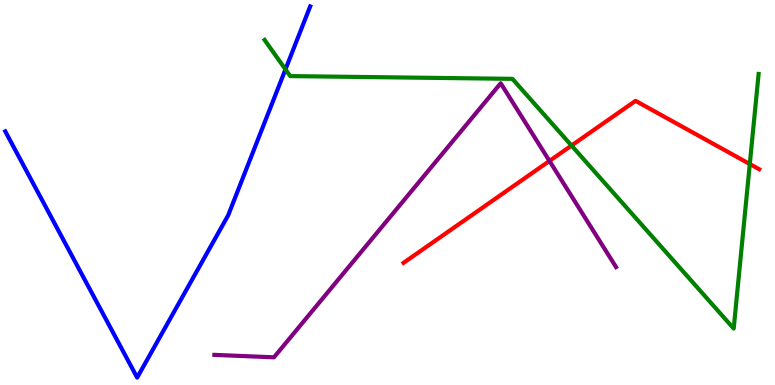[{'lines': ['blue', 'red'], 'intersections': []}, {'lines': ['green', 'red'], 'intersections': [{'x': 7.37, 'y': 6.22}, {'x': 9.67, 'y': 5.74}]}, {'lines': ['purple', 'red'], 'intersections': [{'x': 7.09, 'y': 5.82}]}, {'lines': ['blue', 'green'], 'intersections': [{'x': 3.68, 'y': 8.2}]}, {'lines': ['blue', 'purple'], 'intersections': []}, {'lines': ['green', 'purple'], 'intersections': []}]